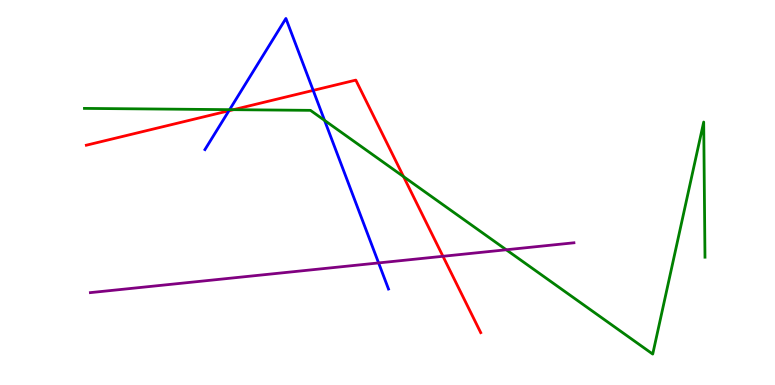[{'lines': ['blue', 'red'], 'intersections': [{'x': 2.95, 'y': 7.12}, {'x': 4.04, 'y': 7.65}]}, {'lines': ['green', 'red'], 'intersections': [{'x': 3.01, 'y': 7.15}, {'x': 5.21, 'y': 5.41}]}, {'lines': ['purple', 'red'], 'intersections': [{'x': 5.72, 'y': 3.34}]}, {'lines': ['blue', 'green'], 'intersections': [{'x': 2.96, 'y': 7.15}, {'x': 4.19, 'y': 6.87}]}, {'lines': ['blue', 'purple'], 'intersections': [{'x': 4.89, 'y': 3.17}]}, {'lines': ['green', 'purple'], 'intersections': [{'x': 6.53, 'y': 3.51}]}]